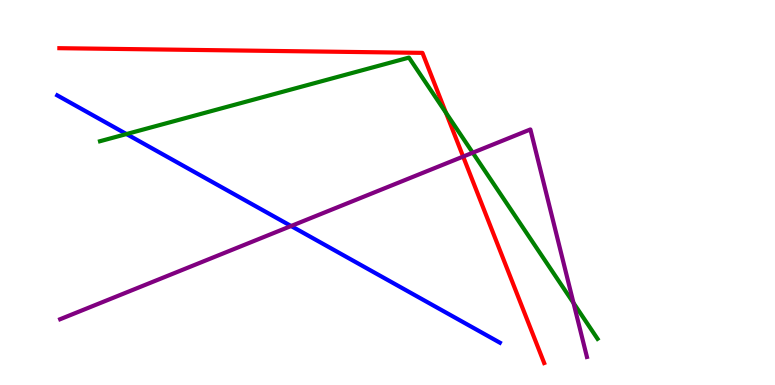[{'lines': ['blue', 'red'], 'intersections': []}, {'lines': ['green', 'red'], 'intersections': [{'x': 5.75, 'y': 7.07}]}, {'lines': ['purple', 'red'], 'intersections': [{'x': 5.98, 'y': 5.93}]}, {'lines': ['blue', 'green'], 'intersections': [{'x': 1.63, 'y': 6.52}]}, {'lines': ['blue', 'purple'], 'intersections': [{'x': 3.76, 'y': 4.13}]}, {'lines': ['green', 'purple'], 'intersections': [{'x': 6.1, 'y': 6.03}, {'x': 7.4, 'y': 2.13}]}]